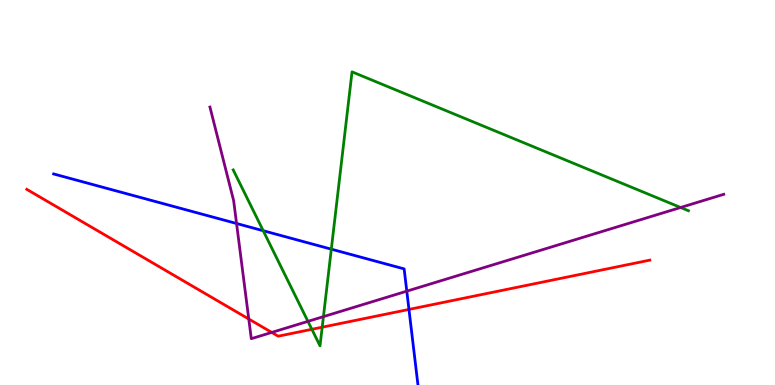[{'lines': ['blue', 'red'], 'intersections': [{'x': 5.28, 'y': 1.96}]}, {'lines': ['green', 'red'], 'intersections': [{'x': 4.02, 'y': 1.45}, {'x': 4.16, 'y': 1.5}]}, {'lines': ['purple', 'red'], 'intersections': [{'x': 3.21, 'y': 1.71}, {'x': 3.51, 'y': 1.37}]}, {'lines': ['blue', 'green'], 'intersections': [{'x': 3.4, 'y': 4.01}, {'x': 4.28, 'y': 3.53}]}, {'lines': ['blue', 'purple'], 'intersections': [{'x': 3.05, 'y': 4.19}, {'x': 5.25, 'y': 2.44}]}, {'lines': ['green', 'purple'], 'intersections': [{'x': 3.97, 'y': 1.65}, {'x': 4.17, 'y': 1.78}, {'x': 8.78, 'y': 4.61}]}]